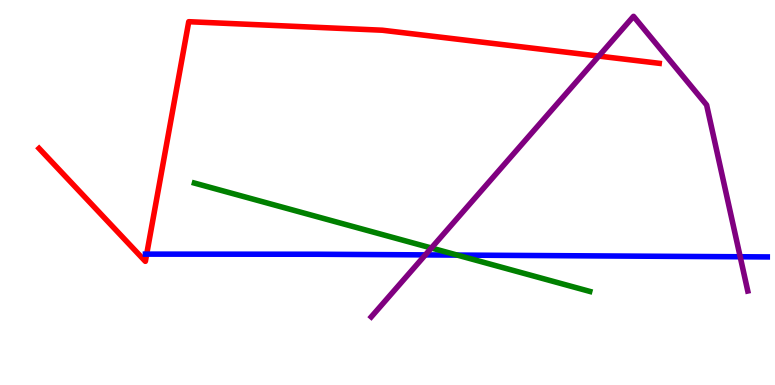[{'lines': ['blue', 'red'], 'intersections': [{'x': 1.89, 'y': 3.4}]}, {'lines': ['green', 'red'], 'intersections': []}, {'lines': ['purple', 'red'], 'intersections': [{'x': 7.73, 'y': 8.54}]}, {'lines': ['blue', 'green'], 'intersections': [{'x': 5.9, 'y': 3.37}]}, {'lines': ['blue', 'purple'], 'intersections': [{'x': 5.49, 'y': 3.38}, {'x': 9.55, 'y': 3.33}]}, {'lines': ['green', 'purple'], 'intersections': [{'x': 5.57, 'y': 3.56}]}]